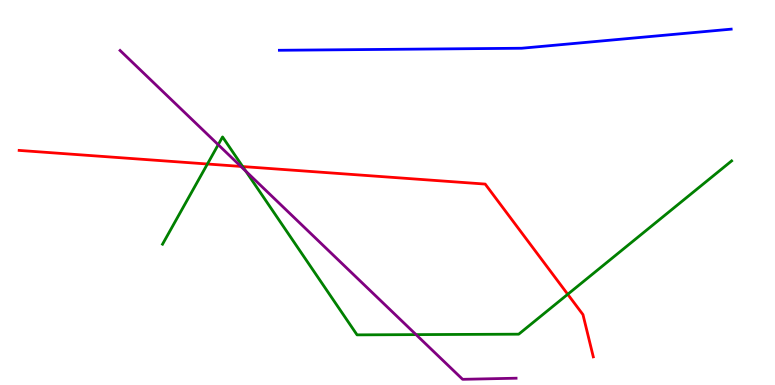[{'lines': ['blue', 'red'], 'intersections': []}, {'lines': ['green', 'red'], 'intersections': [{'x': 2.68, 'y': 5.74}, {'x': 3.13, 'y': 5.67}, {'x': 7.33, 'y': 2.36}]}, {'lines': ['purple', 'red'], 'intersections': [{'x': 3.11, 'y': 5.68}]}, {'lines': ['blue', 'green'], 'intersections': []}, {'lines': ['blue', 'purple'], 'intersections': []}, {'lines': ['green', 'purple'], 'intersections': [{'x': 2.82, 'y': 6.24}, {'x': 3.17, 'y': 5.55}, {'x': 5.37, 'y': 1.31}]}]